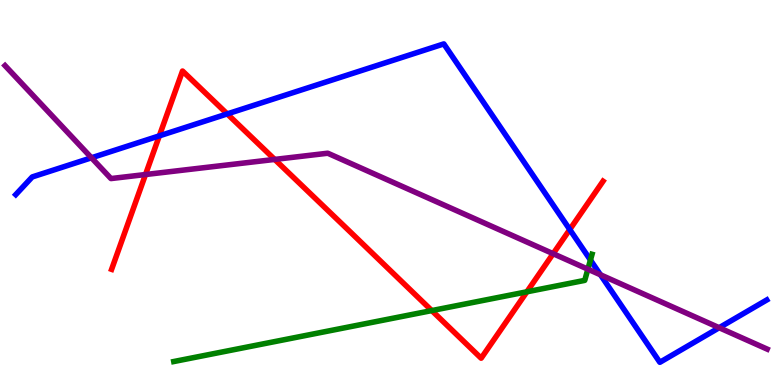[{'lines': ['blue', 'red'], 'intersections': [{'x': 2.06, 'y': 6.47}, {'x': 2.93, 'y': 7.04}, {'x': 7.35, 'y': 4.04}]}, {'lines': ['green', 'red'], 'intersections': [{'x': 5.57, 'y': 1.93}, {'x': 6.8, 'y': 2.42}]}, {'lines': ['purple', 'red'], 'intersections': [{'x': 1.88, 'y': 5.47}, {'x': 3.54, 'y': 5.86}, {'x': 7.14, 'y': 3.41}]}, {'lines': ['blue', 'green'], 'intersections': [{'x': 7.62, 'y': 3.25}]}, {'lines': ['blue', 'purple'], 'intersections': [{'x': 1.18, 'y': 5.9}, {'x': 7.75, 'y': 2.86}, {'x': 9.28, 'y': 1.49}]}, {'lines': ['green', 'purple'], 'intersections': [{'x': 7.59, 'y': 3.01}]}]